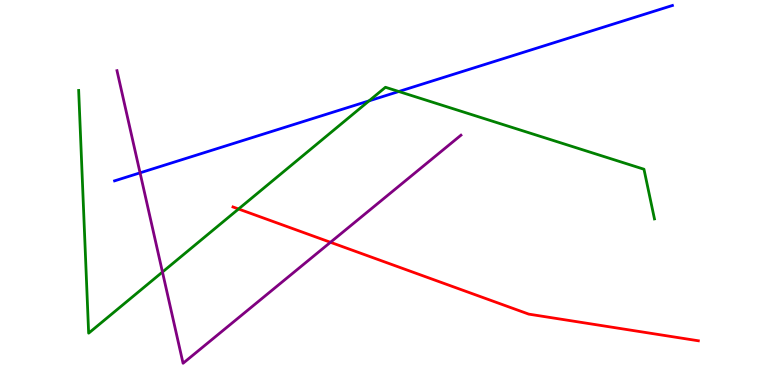[{'lines': ['blue', 'red'], 'intersections': []}, {'lines': ['green', 'red'], 'intersections': [{'x': 3.08, 'y': 4.57}]}, {'lines': ['purple', 'red'], 'intersections': [{'x': 4.26, 'y': 3.71}]}, {'lines': ['blue', 'green'], 'intersections': [{'x': 4.76, 'y': 7.38}, {'x': 5.15, 'y': 7.62}]}, {'lines': ['blue', 'purple'], 'intersections': [{'x': 1.81, 'y': 5.51}]}, {'lines': ['green', 'purple'], 'intersections': [{'x': 2.1, 'y': 2.93}]}]